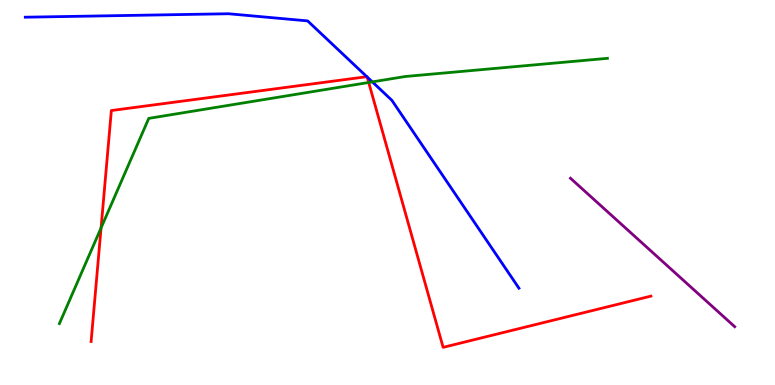[{'lines': ['blue', 'red'], 'intersections': [{'x': 4.73, 'y': 8.01}, {'x': 4.74, 'y': 8.0}]}, {'lines': ['green', 'red'], 'intersections': [{'x': 1.3, 'y': 4.08}, {'x': 4.76, 'y': 7.86}]}, {'lines': ['purple', 'red'], 'intersections': []}, {'lines': ['blue', 'green'], 'intersections': [{'x': 4.8, 'y': 7.87}]}, {'lines': ['blue', 'purple'], 'intersections': []}, {'lines': ['green', 'purple'], 'intersections': []}]